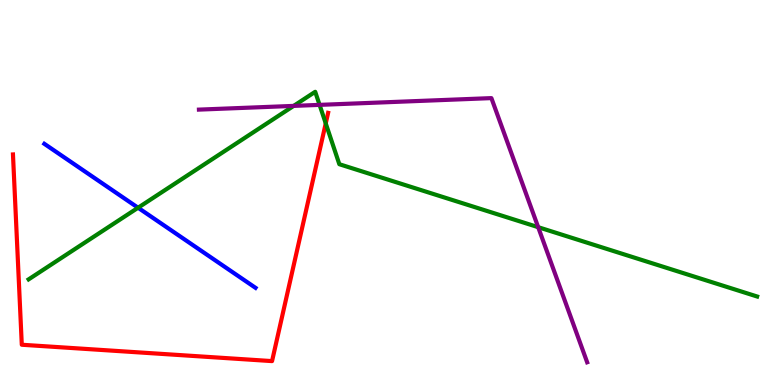[{'lines': ['blue', 'red'], 'intersections': []}, {'lines': ['green', 'red'], 'intersections': [{'x': 4.2, 'y': 6.79}]}, {'lines': ['purple', 'red'], 'intersections': []}, {'lines': ['blue', 'green'], 'intersections': [{'x': 1.78, 'y': 4.6}]}, {'lines': ['blue', 'purple'], 'intersections': []}, {'lines': ['green', 'purple'], 'intersections': [{'x': 3.79, 'y': 7.25}, {'x': 4.12, 'y': 7.28}, {'x': 6.94, 'y': 4.1}]}]